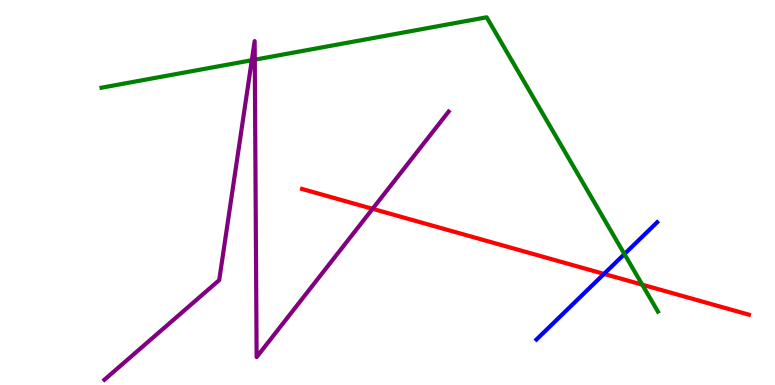[{'lines': ['blue', 'red'], 'intersections': [{'x': 7.79, 'y': 2.89}]}, {'lines': ['green', 'red'], 'intersections': [{'x': 8.29, 'y': 2.61}]}, {'lines': ['purple', 'red'], 'intersections': [{'x': 4.81, 'y': 4.58}]}, {'lines': ['blue', 'green'], 'intersections': [{'x': 8.06, 'y': 3.4}]}, {'lines': ['blue', 'purple'], 'intersections': []}, {'lines': ['green', 'purple'], 'intersections': [{'x': 3.25, 'y': 8.44}, {'x': 3.29, 'y': 8.45}]}]